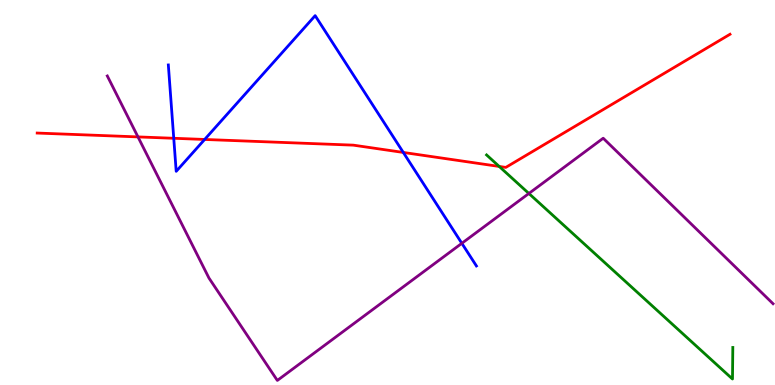[{'lines': ['blue', 'red'], 'intersections': [{'x': 2.24, 'y': 6.41}, {'x': 2.64, 'y': 6.38}, {'x': 5.2, 'y': 6.04}]}, {'lines': ['green', 'red'], 'intersections': [{'x': 6.44, 'y': 5.68}]}, {'lines': ['purple', 'red'], 'intersections': [{'x': 1.78, 'y': 6.44}]}, {'lines': ['blue', 'green'], 'intersections': []}, {'lines': ['blue', 'purple'], 'intersections': [{'x': 5.96, 'y': 3.68}]}, {'lines': ['green', 'purple'], 'intersections': [{'x': 6.82, 'y': 4.97}]}]